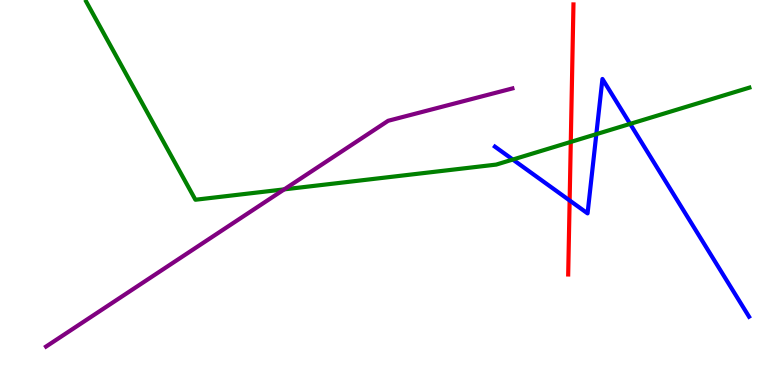[{'lines': ['blue', 'red'], 'intersections': [{'x': 7.35, 'y': 4.79}]}, {'lines': ['green', 'red'], 'intersections': [{'x': 7.36, 'y': 6.31}]}, {'lines': ['purple', 'red'], 'intersections': []}, {'lines': ['blue', 'green'], 'intersections': [{'x': 6.62, 'y': 5.86}, {'x': 7.69, 'y': 6.52}, {'x': 8.13, 'y': 6.78}]}, {'lines': ['blue', 'purple'], 'intersections': []}, {'lines': ['green', 'purple'], 'intersections': [{'x': 3.67, 'y': 5.08}]}]